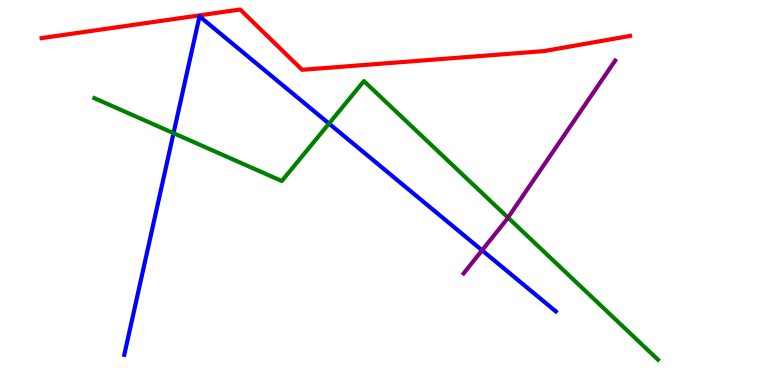[{'lines': ['blue', 'red'], 'intersections': []}, {'lines': ['green', 'red'], 'intersections': []}, {'lines': ['purple', 'red'], 'intersections': []}, {'lines': ['blue', 'green'], 'intersections': [{'x': 2.24, 'y': 6.54}, {'x': 4.25, 'y': 6.79}]}, {'lines': ['blue', 'purple'], 'intersections': [{'x': 6.22, 'y': 3.5}]}, {'lines': ['green', 'purple'], 'intersections': [{'x': 6.55, 'y': 4.35}]}]